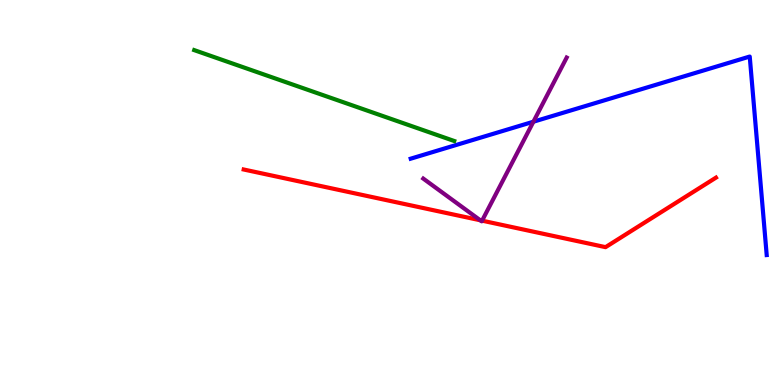[{'lines': ['blue', 'red'], 'intersections': []}, {'lines': ['green', 'red'], 'intersections': []}, {'lines': ['purple', 'red'], 'intersections': [{'x': 6.2, 'y': 4.28}, {'x': 6.22, 'y': 4.27}]}, {'lines': ['blue', 'green'], 'intersections': []}, {'lines': ['blue', 'purple'], 'intersections': [{'x': 6.88, 'y': 6.84}]}, {'lines': ['green', 'purple'], 'intersections': []}]